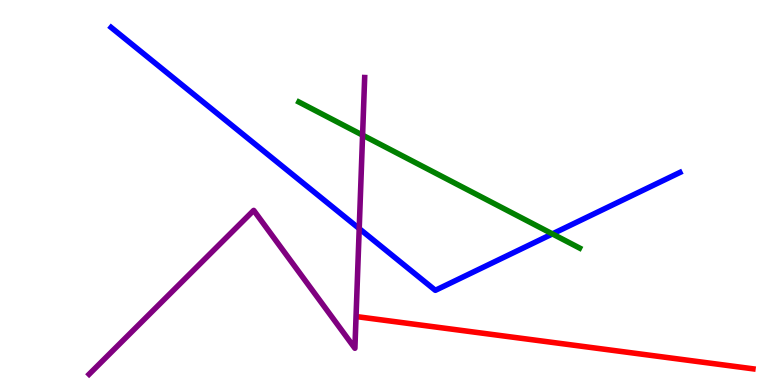[{'lines': ['blue', 'red'], 'intersections': []}, {'lines': ['green', 'red'], 'intersections': []}, {'lines': ['purple', 'red'], 'intersections': []}, {'lines': ['blue', 'green'], 'intersections': [{'x': 7.13, 'y': 3.92}]}, {'lines': ['blue', 'purple'], 'intersections': [{'x': 4.64, 'y': 4.06}]}, {'lines': ['green', 'purple'], 'intersections': [{'x': 4.68, 'y': 6.49}]}]